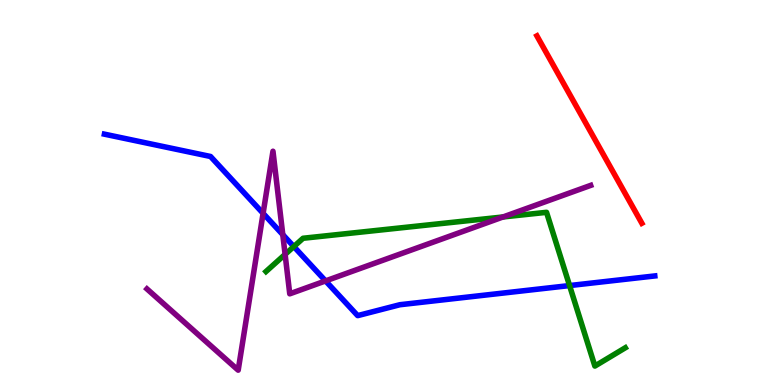[{'lines': ['blue', 'red'], 'intersections': []}, {'lines': ['green', 'red'], 'intersections': []}, {'lines': ['purple', 'red'], 'intersections': []}, {'lines': ['blue', 'green'], 'intersections': [{'x': 3.79, 'y': 3.6}, {'x': 7.35, 'y': 2.58}]}, {'lines': ['blue', 'purple'], 'intersections': [{'x': 3.39, 'y': 4.46}, {'x': 3.65, 'y': 3.91}, {'x': 4.2, 'y': 2.7}]}, {'lines': ['green', 'purple'], 'intersections': [{'x': 3.68, 'y': 3.39}, {'x': 6.49, 'y': 4.36}]}]